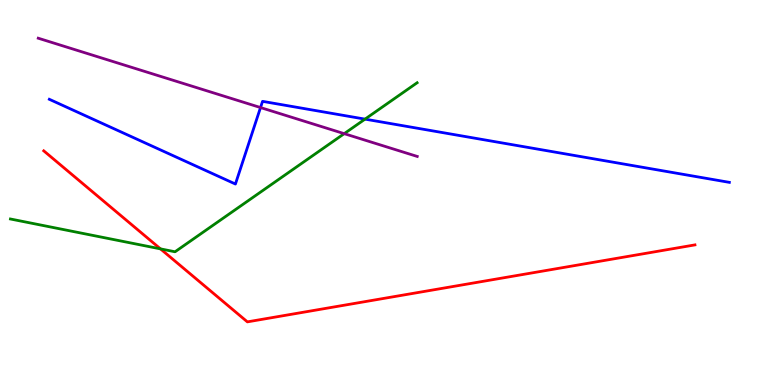[{'lines': ['blue', 'red'], 'intersections': []}, {'lines': ['green', 'red'], 'intersections': [{'x': 2.07, 'y': 3.54}]}, {'lines': ['purple', 'red'], 'intersections': []}, {'lines': ['blue', 'green'], 'intersections': [{'x': 4.71, 'y': 6.91}]}, {'lines': ['blue', 'purple'], 'intersections': [{'x': 3.36, 'y': 7.21}]}, {'lines': ['green', 'purple'], 'intersections': [{'x': 4.44, 'y': 6.53}]}]